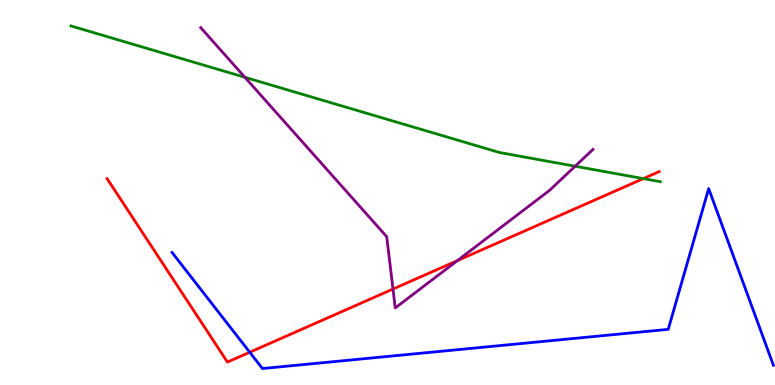[{'lines': ['blue', 'red'], 'intersections': [{'x': 3.22, 'y': 0.851}]}, {'lines': ['green', 'red'], 'intersections': [{'x': 8.3, 'y': 5.36}]}, {'lines': ['purple', 'red'], 'intersections': [{'x': 5.07, 'y': 2.49}, {'x': 5.9, 'y': 3.23}]}, {'lines': ['blue', 'green'], 'intersections': []}, {'lines': ['blue', 'purple'], 'intersections': []}, {'lines': ['green', 'purple'], 'intersections': [{'x': 3.16, 'y': 7.99}, {'x': 7.42, 'y': 5.68}]}]